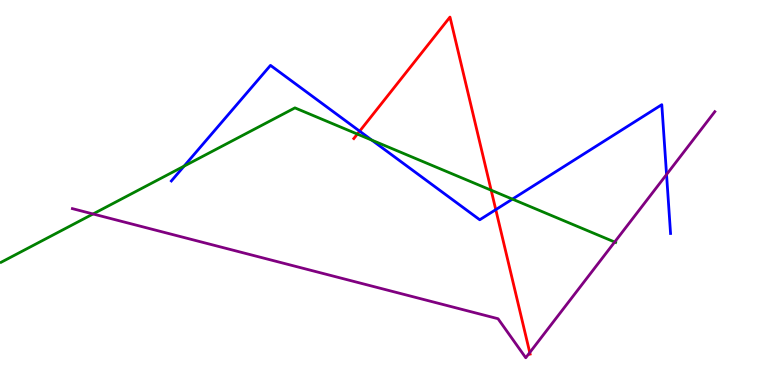[{'lines': ['blue', 'red'], 'intersections': [{'x': 4.64, 'y': 6.59}, {'x': 6.4, 'y': 4.55}]}, {'lines': ['green', 'red'], 'intersections': [{'x': 4.61, 'y': 6.52}, {'x': 6.34, 'y': 5.06}]}, {'lines': ['purple', 'red'], 'intersections': [{'x': 6.84, 'y': 0.843}]}, {'lines': ['blue', 'green'], 'intersections': [{'x': 2.37, 'y': 5.68}, {'x': 4.8, 'y': 6.36}, {'x': 6.61, 'y': 4.83}]}, {'lines': ['blue', 'purple'], 'intersections': [{'x': 8.6, 'y': 5.47}]}, {'lines': ['green', 'purple'], 'intersections': [{'x': 1.2, 'y': 4.44}, {'x': 7.93, 'y': 3.71}]}]